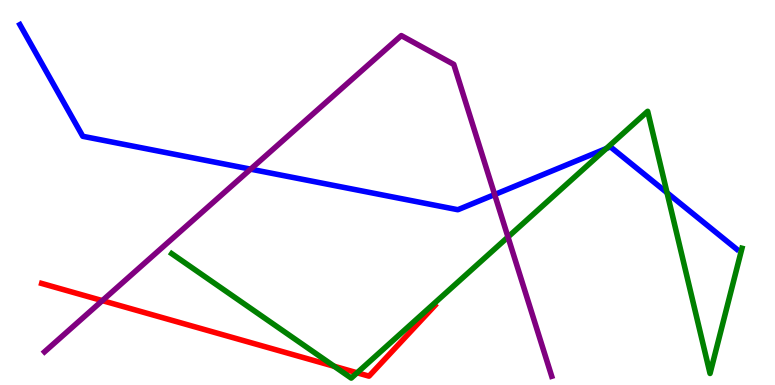[{'lines': ['blue', 'red'], 'intersections': []}, {'lines': ['green', 'red'], 'intersections': [{'x': 4.31, 'y': 0.486}, {'x': 4.61, 'y': 0.317}]}, {'lines': ['purple', 'red'], 'intersections': [{'x': 1.32, 'y': 2.19}]}, {'lines': ['blue', 'green'], 'intersections': [{'x': 7.82, 'y': 6.14}, {'x': 8.61, 'y': 4.99}]}, {'lines': ['blue', 'purple'], 'intersections': [{'x': 3.23, 'y': 5.61}, {'x': 6.38, 'y': 4.95}]}, {'lines': ['green', 'purple'], 'intersections': [{'x': 6.55, 'y': 3.84}]}]